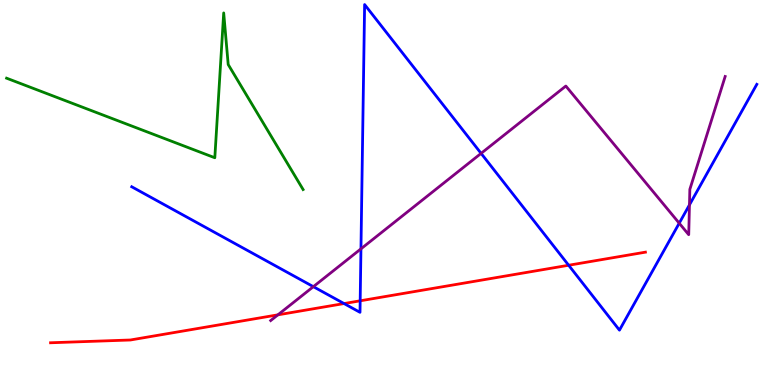[{'lines': ['blue', 'red'], 'intersections': [{'x': 4.44, 'y': 2.12}, {'x': 4.65, 'y': 2.19}, {'x': 7.34, 'y': 3.11}]}, {'lines': ['green', 'red'], 'intersections': []}, {'lines': ['purple', 'red'], 'intersections': [{'x': 3.59, 'y': 1.82}]}, {'lines': ['blue', 'green'], 'intersections': []}, {'lines': ['blue', 'purple'], 'intersections': [{'x': 4.04, 'y': 2.55}, {'x': 4.66, 'y': 3.54}, {'x': 6.21, 'y': 6.02}, {'x': 8.76, 'y': 4.2}, {'x': 8.9, 'y': 4.68}]}, {'lines': ['green', 'purple'], 'intersections': []}]